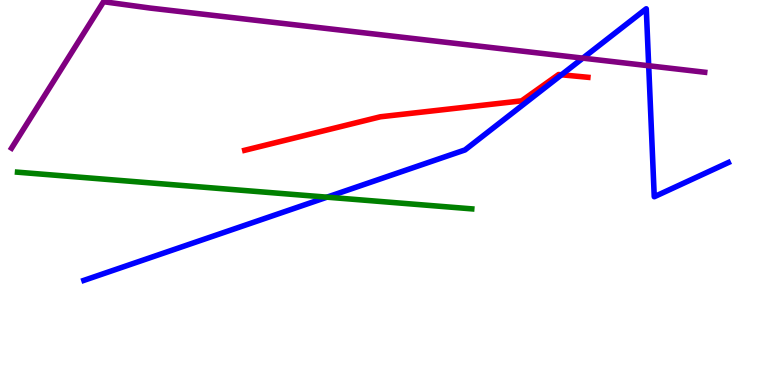[{'lines': ['blue', 'red'], 'intersections': [{'x': 7.24, 'y': 8.06}]}, {'lines': ['green', 'red'], 'intersections': []}, {'lines': ['purple', 'red'], 'intersections': []}, {'lines': ['blue', 'green'], 'intersections': [{'x': 4.22, 'y': 4.88}]}, {'lines': ['blue', 'purple'], 'intersections': [{'x': 7.52, 'y': 8.49}, {'x': 8.37, 'y': 8.29}]}, {'lines': ['green', 'purple'], 'intersections': []}]